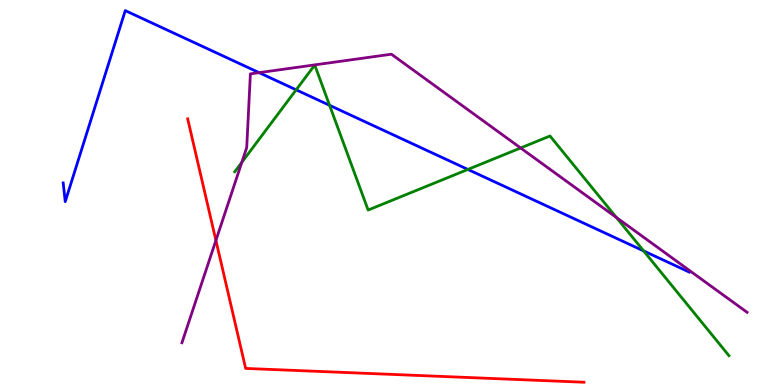[{'lines': ['blue', 'red'], 'intersections': []}, {'lines': ['green', 'red'], 'intersections': []}, {'lines': ['purple', 'red'], 'intersections': [{'x': 2.79, 'y': 3.76}]}, {'lines': ['blue', 'green'], 'intersections': [{'x': 3.82, 'y': 7.67}, {'x': 4.25, 'y': 7.26}, {'x': 6.04, 'y': 5.6}, {'x': 8.3, 'y': 3.48}]}, {'lines': ['blue', 'purple'], 'intersections': [{'x': 3.34, 'y': 8.11}]}, {'lines': ['green', 'purple'], 'intersections': [{'x': 3.12, 'y': 5.78}, {'x': 6.72, 'y': 6.16}, {'x': 7.95, 'y': 4.35}]}]